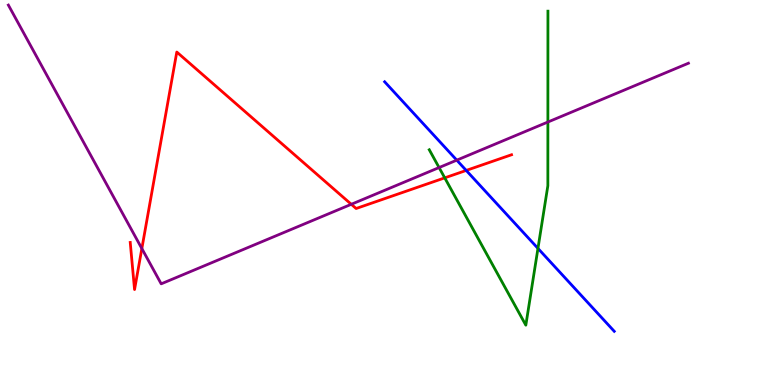[{'lines': ['blue', 'red'], 'intersections': [{'x': 6.02, 'y': 5.57}]}, {'lines': ['green', 'red'], 'intersections': [{'x': 5.74, 'y': 5.38}]}, {'lines': ['purple', 'red'], 'intersections': [{'x': 1.83, 'y': 3.54}, {'x': 4.53, 'y': 4.69}]}, {'lines': ['blue', 'green'], 'intersections': [{'x': 6.94, 'y': 3.55}]}, {'lines': ['blue', 'purple'], 'intersections': [{'x': 5.89, 'y': 5.84}]}, {'lines': ['green', 'purple'], 'intersections': [{'x': 5.67, 'y': 5.65}, {'x': 7.07, 'y': 6.83}]}]